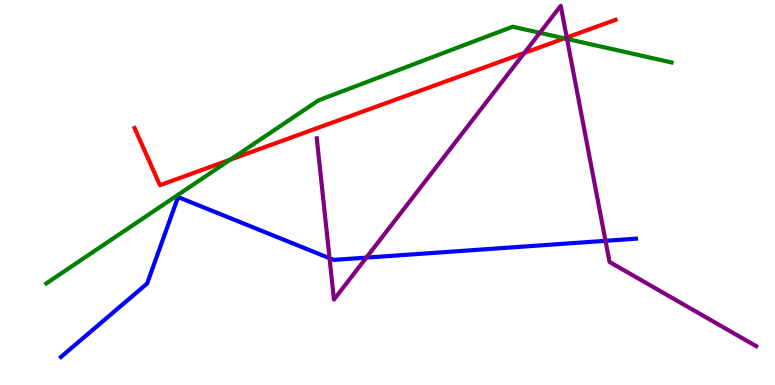[{'lines': ['blue', 'red'], 'intersections': []}, {'lines': ['green', 'red'], 'intersections': [{'x': 2.97, 'y': 5.85}, {'x': 7.28, 'y': 9.0}]}, {'lines': ['purple', 'red'], 'intersections': [{'x': 6.77, 'y': 8.63}, {'x': 7.31, 'y': 9.03}]}, {'lines': ['blue', 'green'], 'intersections': []}, {'lines': ['blue', 'purple'], 'intersections': [{'x': 4.25, 'y': 3.29}, {'x': 4.73, 'y': 3.31}, {'x': 7.81, 'y': 3.74}]}, {'lines': ['green', 'purple'], 'intersections': [{'x': 6.97, 'y': 9.15}, {'x': 7.32, 'y': 8.99}]}]